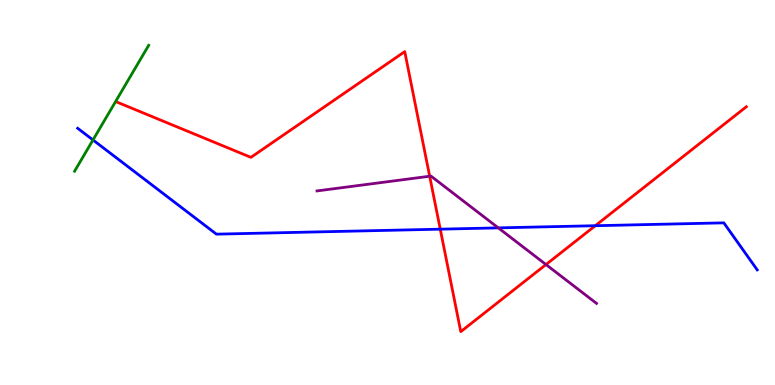[{'lines': ['blue', 'red'], 'intersections': [{'x': 5.68, 'y': 4.05}, {'x': 7.68, 'y': 4.14}]}, {'lines': ['green', 'red'], 'intersections': []}, {'lines': ['purple', 'red'], 'intersections': [{'x': 5.54, 'y': 5.42}, {'x': 7.05, 'y': 3.13}]}, {'lines': ['blue', 'green'], 'intersections': [{'x': 1.2, 'y': 6.36}]}, {'lines': ['blue', 'purple'], 'intersections': [{'x': 6.43, 'y': 4.08}]}, {'lines': ['green', 'purple'], 'intersections': []}]